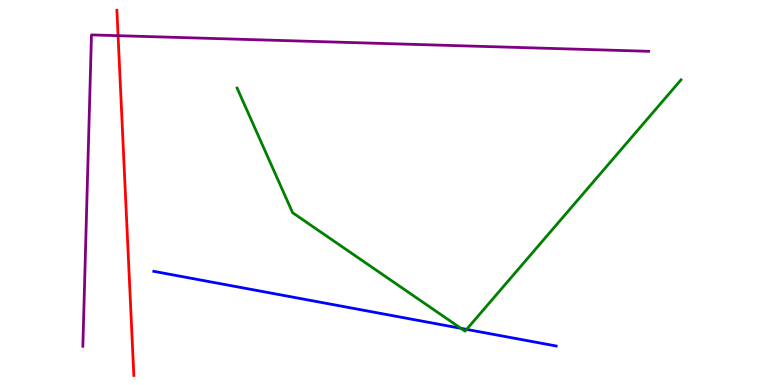[{'lines': ['blue', 'red'], 'intersections': []}, {'lines': ['green', 'red'], 'intersections': []}, {'lines': ['purple', 'red'], 'intersections': [{'x': 1.52, 'y': 9.07}]}, {'lines': ['blue', 'green'], 'intersections': [{'x': 5.95, 'y': 1.47}, {'x': 6.02, 'y': 1.44}]}, {'lines': ['blue', 'purple'], 'intersections': []}, {'lines': ['green', 'purple'], 'intersections': []}]